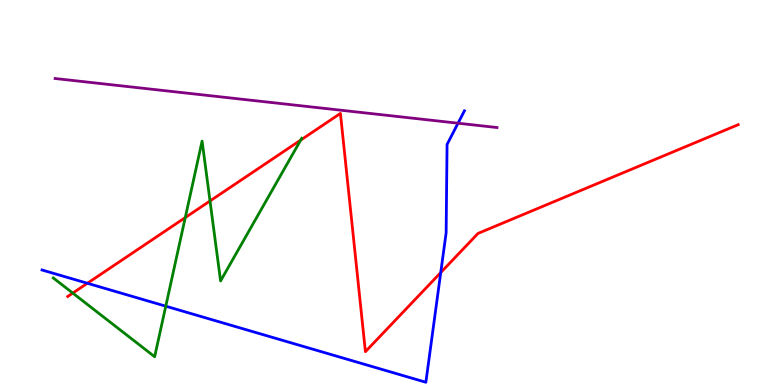[{'lines': ['blue', 'red'], 'intersections': [{'x': 1.13, 'y': 2.64}, {'x': 5.69, 'y': 2.92}]}, {'lines': ['green', 'red'], 'intersections': [{'x': 0.939, 'y': 2.39}, {'x': 2.39, 'y': 4.35}, {'x': 2.71, 'y': 4.78}, {'x': 3.88, 'y': 6.36}]}, {'lines': ['purple', 'red'], 'intersections': []}, {'lines': ['blue', 'green'], 'intersections': [{'x': 2.14, 'y': 2.05}]}, {'lines': ['blue', 'purple'], 'intersections': [{'x': 5.91, 'y': 6.8}]}, {'lines': ['green', 'purple'], 'intersections': []}]